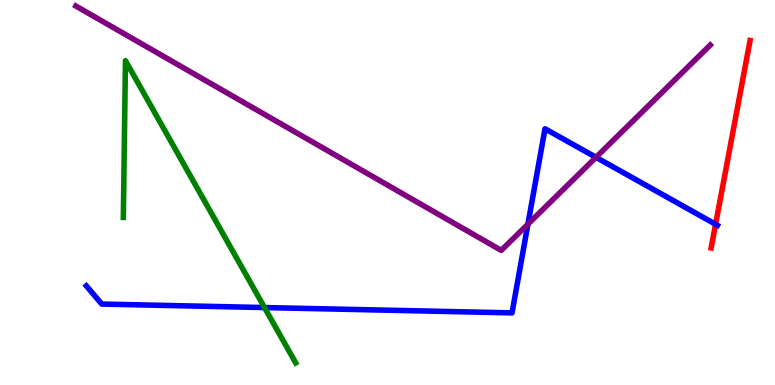[{'lines': ['blue', 'red'], 'intersections': [{'x': 9.23, 'y': 4.17}]}, {'lines': ['green', 'red'], 'intersections': []}, {'lines': ['purple', 'red'], 'intersections': []}, {'lines': ['blue', 'green'], 'intersections': [{'x': 3.41, 'y': 2.01}]}, {'lines': ['blue', 'purple'], 'intersections': [{'x': 6.81, 'y': 4.18}, {'x': 7.69, 'y': 5.91}]}, {'lines': ['green', 'purple'], 'intersections': []}]